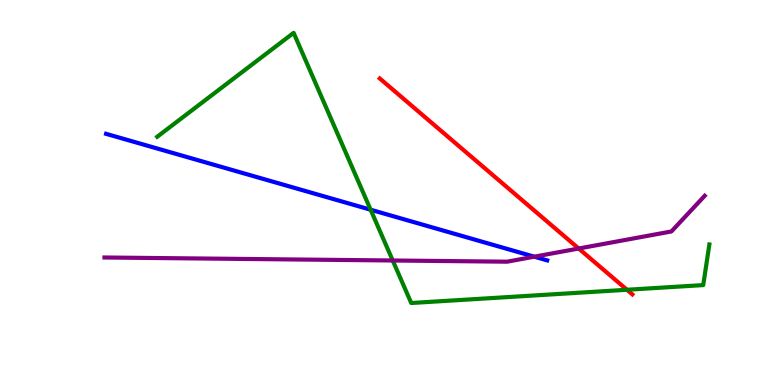[{'lines': ['blue', 'red'], 'intersections': []}, {'lines': ['green', 'red'], 'intersections': [{'x': 8.09, 'y': 2.47}]}, {'lines': ['purple', 'red'], 'intersections': [{'x': 7.47, 'y': 3.55}]}, {'lines': ['blue', 'green'], 'intersections': [{'x': 4.78, 'y': 4.55}]}, {'lines': ['blue', 'purple'], 'intersections': [{'x': 6.89, 'y': 3.33}]}, {'lines': ['green', 'purple'], 'intersections': [{'x': 5.07, 'y': 3.23}]}]